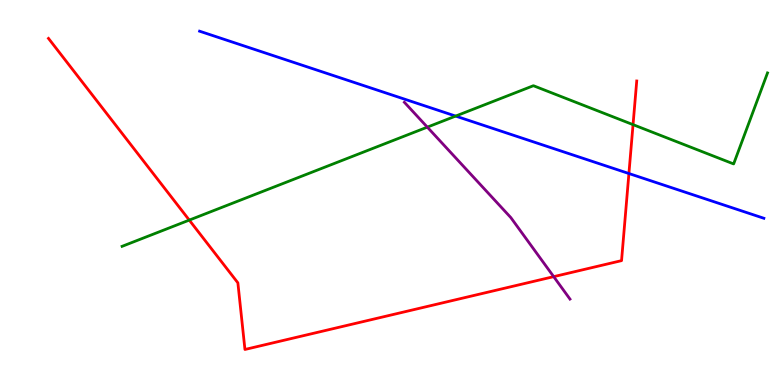[{'lines': ['blue', 'red'], 'intersections': [{'x': 8.11, 'y': 5.49}]}, {'lines': ['green', 'red'], 'intersections': [{'x': 2.44, 'y': 4.28}, {'x': 8.17, 'y': 6.76}]}, {'lines': ['purple', 'red'], 'intersections': [{'x': 7.14, 'y': 2.81}]}, {'lines': ['blue', 'green'], 'intersections': [{'x': 5.88, 'y': 6.98}]}, {'lines': ['blue', 'purple'], 'intersections': []}, {'lines': ['green', 'purple'], 'intersections': [{'x': 5.51, 'y': 6.7}]}]